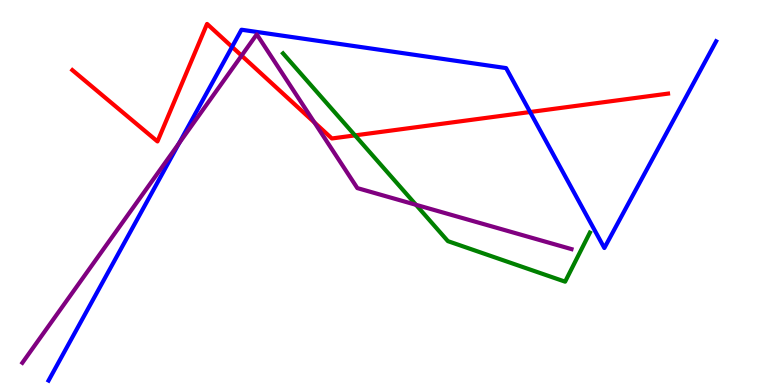[{'lines': ['blue', 'red'], 'intersections': [{'x': 2.99, 'y': 8.78}, {'x': 6.84, 'y': 7.09}]}, {'lines': ['green', 'red'], 'intersections': [{'x': 4.58, 'y': 6.48}]}, {'lines': ['purple', 'red'], 'intersections': [{'x': 3.12, 'y': 8.56}, {'x': 4.06, 'y': 6.82}]}, {'lines': ['blue', 'green'], 'intersections': []}, {'lines': ['blue', 'purple'], 'intersections': [{'x': 2.31, 'y': 6.28}]}, {'lines': ['green', 'purple'], 'intersections': [{'x': 5.37, 'y': 4.68}]}]